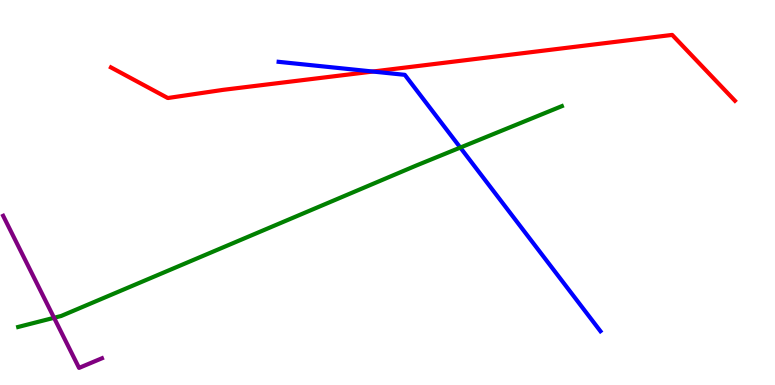[{'lines': ['blue', 'red'], 'intersections': [{'x': 4.81, 'y': 8.14}]}, {'lines': ['green', 'red'], 'intersections': []}, {'lines': ['purple', 'red'], 'intersections': []}, {'lines': ['blue', 'green'], 'intersections': [{'x': 5.94, 'y': 6.17}]}, {'lines': ['blue', 'purple'], 'intersections': []}, {'lines': ['green', 'purple'], 'intersections': [{'x': 0.698, 'y': 1.75}]}]